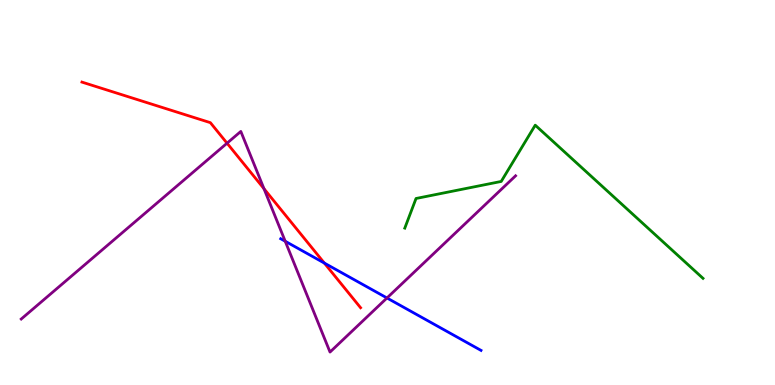[{'lines': ['blue', 'red'], 'intersections': [{'x': 4.18, 'y': 3.17}]}, {'lines': ['green', 'red'], 'intersections': []}, {'lines': ['purple', 'red'], 'intersections': [{'x': 2.93, 'y': 6.28}, {'x': 3.41, 'y': 5.1}]}, {'lines': ['blue', 'green'], 'intersections': []}, {'lines': ['blue', 'purple'], 'intersections': [{'x': 3.68, 'y': 3.73}, {'x': 4.99, 'y': 2.26}]}, {'lines': ['green', 'purple'], 'intersections': []}]